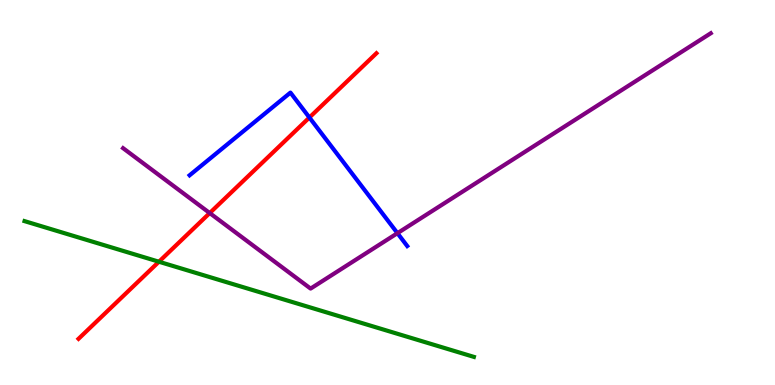[{'lines': ['blue', 'red'], 'intersections': [{'x': 3.99, 'y': 6.95}]}, {'lines': ['green', 'red'], 'intersections': [{'x': 2.05, 'y': 3.2}]}, {'lines': ['purple', 'red'], 'intersections': [{'x': 2.71, 'y': 4.47}]}, {'lines': ['blue', 'green'], 'intersections': []}, {'lines': ['blue', 'purple'], 'intersections': [{'x': 5.13, 'y': 3.94}]}, {'lines': ['green', 'purple'], 'intersections': []}]